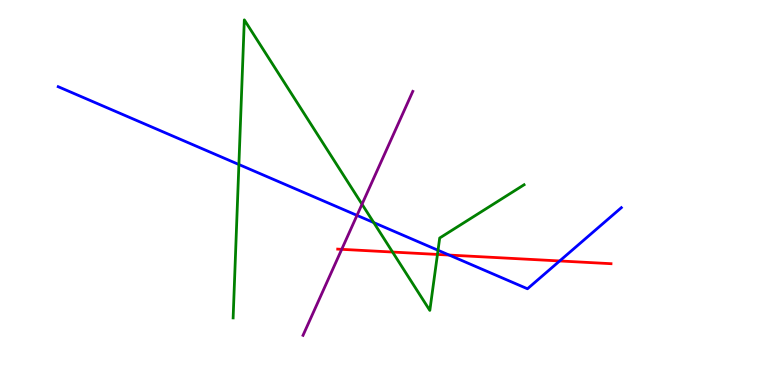[{'lines': ['blue', 'red'], 'intersections': [{'x': 5.8, 'y': 3.38}, {'x': 7.22, 'y': 3.22}]}, {'lines': ['green', 'red'], 'intersections': [{'x': 5.07, 'y': 3.45}, {'x': 5.64, 'y': 3.39}]}, {'lines': ['purple', 'red'], 'intersections': [{'x': 4.41, 'y': 3.52}]}, {'lines': ['blue', 'green'], 'intersections': [{'x': 3.08, 'y': 5.73}, {'x': 4.82, 'y': 4.22}, {'x': 5.65, 'y': 3.5}]}, {'lines': ['blue', 'purple'], 'intersections': [{'x': 4.61, 'y': 4.41}]}, {'lines': ['green', 'purple'], 'intersections': [{'x': 4.67, 'y': 4.7}]}]